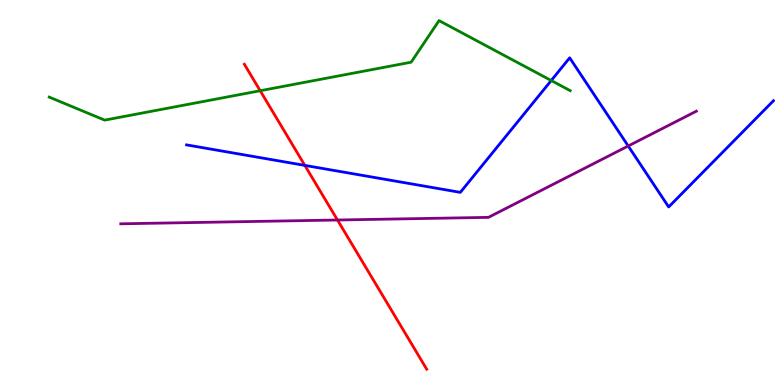[{'lines': ['blue', 'red'], 'intersections': [{'x': 3.93, 'y': 5.7}]}, {'lines': ['green', 'red'], 'intersections': [{'x': 3.36, 'y': 7.64}]}, {'lines': ['purple', 'red'], 'intersections': [{'x': 4.35, 'y': 4.29}]}, {'lines': ['blue', 'green'], 'intersections': [{'x': 7.11, 'y': 7.91}]}, {'lines': ['blue', 'purple'], 'intersections': [{'x': 8.11, 'y': 6.21}]}, {'lines': ['green', 'purple'], 'intersections': []}]